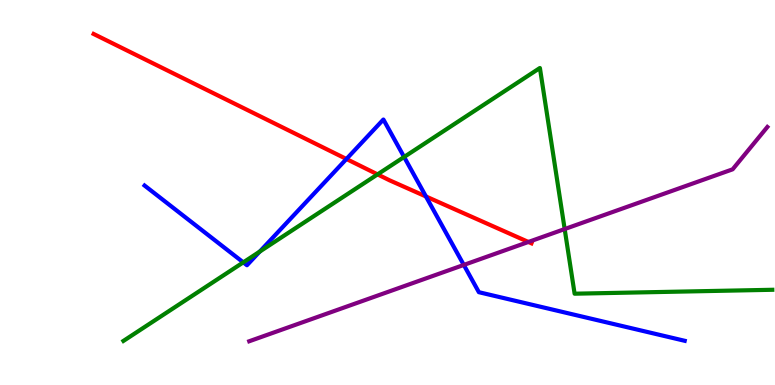[{'lines': ['blue', 'red'], 'intersections': [{'x': 4.47, 'y': 5.87}, {'x': 5.5, 'y': 4.9}]}, {'lines': ['green', 'red'], 'intersections': [{'x': 4.87, 'y': 5.47}]}, {'lines': ['purple', 'red'], 'intersections': [{'x': 6.82, 'y': 3.72}]}, {'lines': ['blue', 'green'], 'intersections': [{'x': 3.14, 'y': 3.19}, {'x': 3.35, 'y': 3.47}, {'x': 5.21, 'y': 5.92}]}, {'lines': ['blue', 'purple'], 'intersections': [{'x': 5.98, 'y': 3.12}]}, {'lines': ['green', 'purple'], 'intersections': [{'x': 7.29, 'y': 4.05}]}]